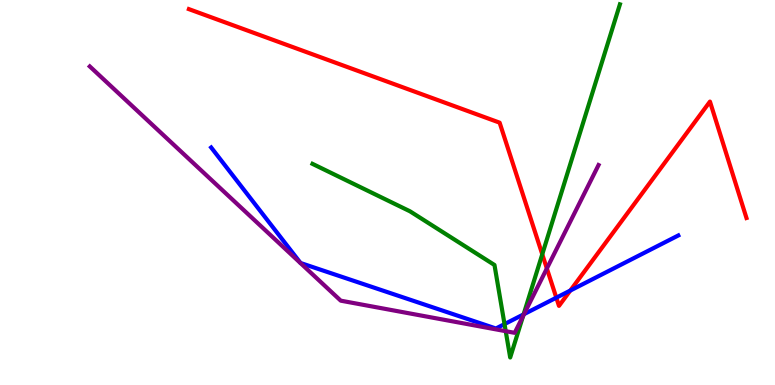[{'lines': ['blue', 'red'], 'intersections': [{'x': 7.18, 'y': 2.27}, {'x': 7.36, 'y': 2.45}]}, {'lines': ['green', 'red'], 'intersections': [{'x': 7.0, 'y': 3.4}]}, {'lines': ['purple', 'red'], 'intersections': [{'x': 7.06, 'y': 3.03}]}, {'lines': ['blue', 'green'], 'intersections': [{'x': 6.51, 'y': 1.58}, {'x': 6.76, 'y': 1.83}]}, {'lines': ['blue', 'purple'], 'intersections': [{'x': 6.76, 'y': 1.84}]}, {'lines': ['green', 'purple'], 'intersections': [{'x': 6.53, 'y': 1.4}, {'x': 6.75, 'y': 1.79}]}]